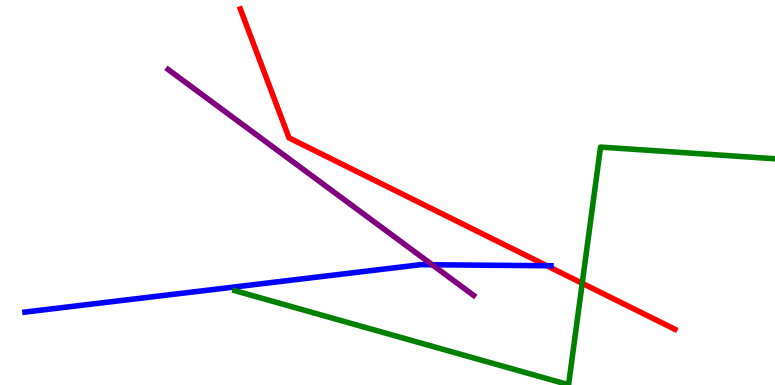[{'lines': ['blue', 'red'], 'intersections': [{'x': 7.06, 'y': 3.1}]}, {'lines': ['green', 'red'], 'intersections': [{'x': 7.51, 'y': 2.64}]}, {'lines': ['purple', 'red'], 'intersections': []}, {'lines': ['blue', 'green'], 'intersections': []}, {'lines': ['blue', 'purple'], 'intersections': [{'x': 5.58, 'y': 3.12}]}, {'lines': ['green', 'purple'], 'intersections': []}]